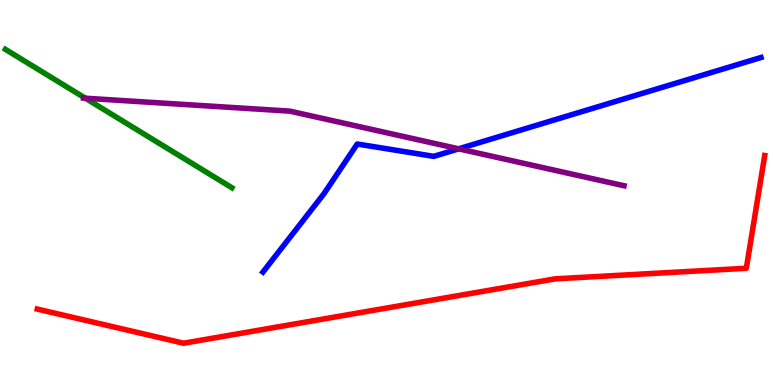[{'lines': ['blue', 'red'], 'intersections': []}, {'lines': ['green', 'red'], 'intersections': []}, {'lines': ['purple', 'red'], 'intersections': []}, {'lines': ['blue', 'green'], 'intersections': []}, {'lines': ['blue', 'purple'], 'intersections': [{'x': 5.92, 'y': 6.13}]}, {'lines': ['green', 'purple'], 'intersections': [{'x': 1.1, 'y': 7.45}]}]